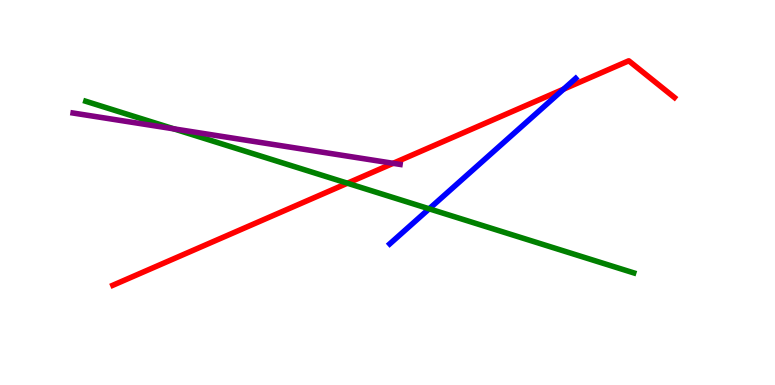[{'lines': ['blue', 'red'], 'intersections': [{'x': 7.27, 'y': 7.68}]}, {'lines': ['green', 'red'], 'intersections': [{'x': 4.48, 'y': 5.24}]}, {'lines': ['purple', 'red'], 'intersections': [{'x': 5.07, 'y': 5.76}]}, {'lines': ['blue', 'green'], 'intersections': [{'x': 5.54, 'y': 4.58}]}, {'lines': ['blue', 'purple'], 'intersections': []}, {'lines': ['green', 'purple'], 'intersections': [{'x': 2.24, 'y': 6.65}]}]